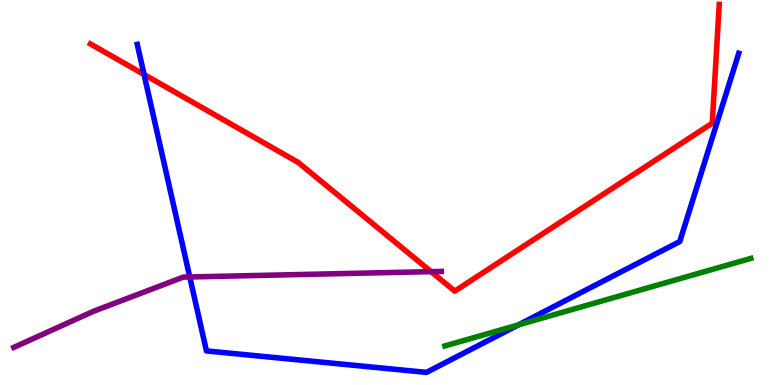[{'lines': ['blue', 'red'], 'intersections': [{'x': 1.86, 'y': 8.06}]}, {'lines': ['green', 'red'], 'intersections': []}, {'lines': ['purple', 'red'], 'intersections': [{'x': 5.56, 'y': 2.94}]}, {'lines': ['blue', 'green'], 'intersections': [{'x': 6.69, 'y': 1.56}]}, {'lines': ['blue', 'purple'], 'intersections': [{'x': 2.45, 'y': 2.81}]}, {'lines': ['green', 'purple'], 'intersections': []}]